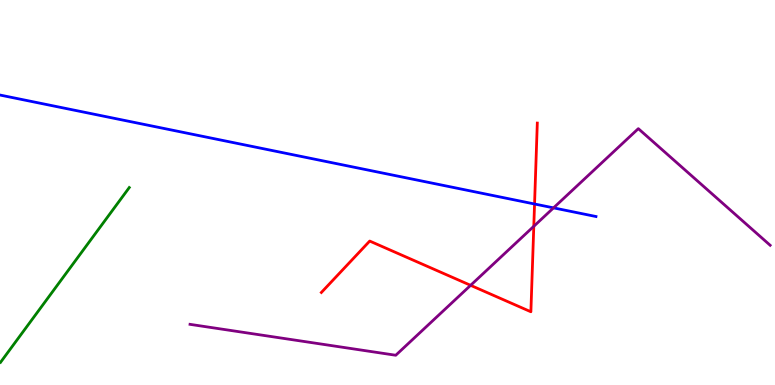[{'lines': ['blue', 'red'], 'intersections': [{'x': 6.9, 'y': 4.7}]}, {'lines': ['green', 'red'], 'intersections': []}, {'lines': ['purple', 'red'], 'intersections': [{'x': 6.07, 'y': 2.59}, {'x': 6.89, 'y': 4.12}]}, {'lines': ['blue', 'green'], 'intersections': []}, {'lines': ['blue', 'purple'], 'intersections': [{'x': 7.14, 'y': 4.6}]}, {'lines': ['green', 'purple'], 'intersections': []}]